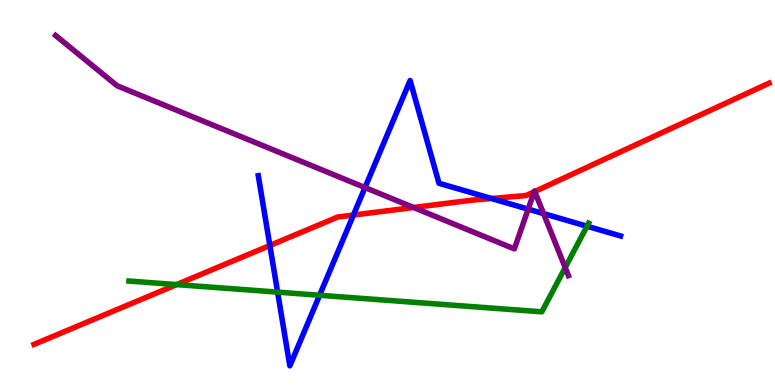[{'lines': ['blue', 'red'], 'intersections': [{'x': 3.48, 'y': 3.62}, {'x': 4.56, 'y': 4.41}, {'x': 6.34, 'y': 4.84}]}, {'lines': ['green', 'red'], 'intersections': [{'x': 2.28, 'y': 2.61}]}, {'lines': ['purple', 'red'], 'intersections': [{'x': 5.34, 'y': 4.61}, {'x': 6.89, 'y': 5.02}, {'x': 6.9, 'y': 5.02}]}, {'lines': ['blue', 'green'], 'intersections': [{'x': 3.58, 'y': 2.41}, {'x': 4.12, 'y': 2.33}, {'x': 7.57, 'y': 4.12}]}, {'lines': ['blue', 'purple'], 'intersections': [{'x': 4.71, 'y': 5.13}, {'x': 6.81, 'y': 4.57}, {'x': 7.01, 'y': 4.45}]}, {'lines': ['green', 'purple'], 'intersections': [{'x': 7.29, 'y': 3.05}]}]